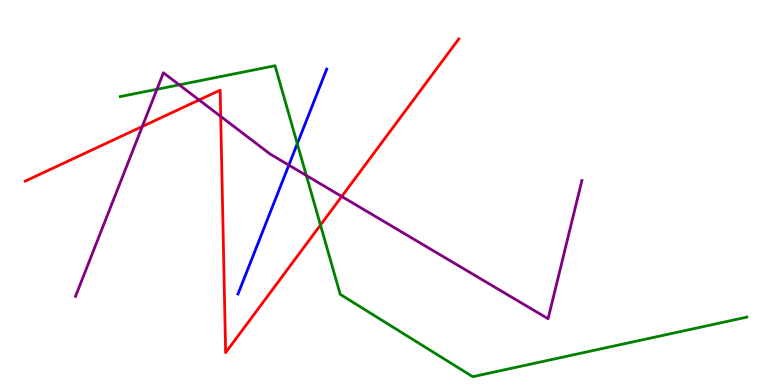[{'lines': ['blue', 'red'], 'intersections': []}, {'lines': ['green', 'red'], 'intersections': [{'x': 4.14, 'y': 4.15}]}, {'lines': ['purple', 'red'], 'intersections': [{'x': 1.84, 'y': 6.71}, {'x': 2.57, 'y': 7.4}, {'x': 2.85, 'y': 6.98}, {'x': 4.41, 'y': 4.9}]}, {'lines': ['blue', 'green'], 'intersections': [{'x': 3.84, 'y': 6.27}]}, {'lines': ['blue', 'purple'], 'intersections': [{'x': 3.73, 'y': 5.71}]}, {'lines': ['green', 'purple'], 'intersections': [{'x': 2.02, 'y': 7.68}, {'x': 2.31, 'y': 7.8}, {'x': 3.95, 'y': 5.44}]}]